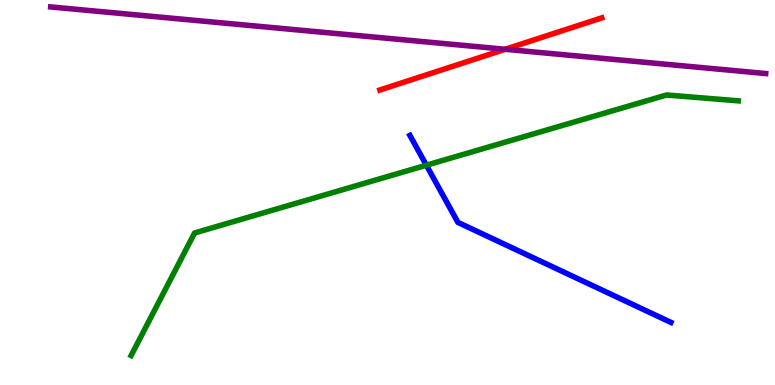[{'lines': ['blue', 'red'], 'intersections': []}, {'lines': ['green', 'red'], 'intersections': []}, {'lines': ['purple', 'red'], 'intersections': [{'x': 6.52, 'y': 8.72}]}, {'lines': ['blue', 'green'], 'intersections': [{'x': 5.5, 'y': 5.71}]}, {'lines': ['blue', 'purple'], 'intersections': []}, {'lines': ['green', 'purple'], 'intersections': []}]